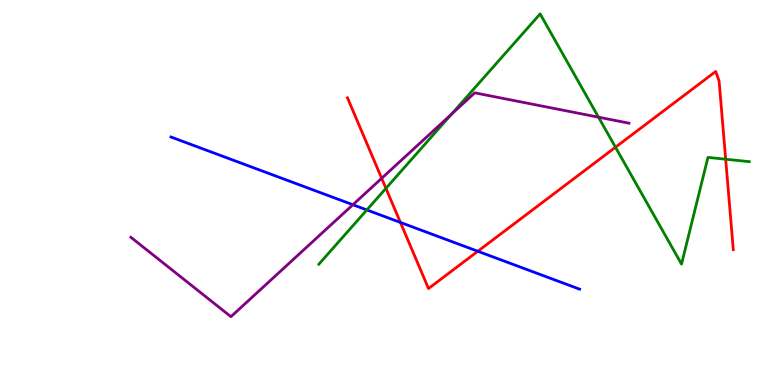[{'lines': ['blue', 'red'], 'intersections': [{'x': 5.17, 'y': 4.22}, {'x': 6.17, 'y': 3.47}]}, {'lines': ['green', 'red'], 'intersections': [{'x': 4.98, 'y': 5.11}, {'x': 7.94, 'y': 6.18}, {'x': 9.36, 'y': 5.86}]}, {'lines': ['purple', 'red'], 'intersections': [{'x': 4.92, 'y': 5.37}]}, {'lines': ['blue', 'green'], 'intersections': [{'x': 4.73, 'y': 4.55}]}, {'lines': ['blue', 'purple'], 'intersections': [{'x': 4.55, 'y': 4.68}]}, {'lines': ['green', 'purple'], 'intersections': [{'x': 5.82, 'y': 7.03}, {'x': 7.72, 'y': 6.96}]}]